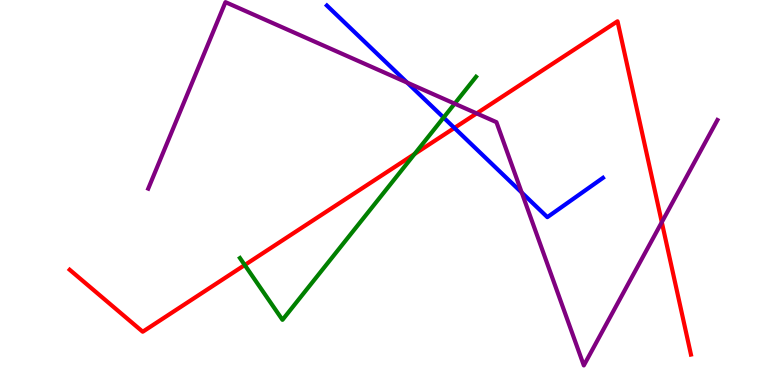[{'lines': ['blue', 'red'], 'intersections': [{'x': 5.86, 'y': 6.68}]}, {'lines': ['green', 'red'], 'intersections': [{'x': 3.16, 'y': 3.12}, {'x': 5.35, 'y': 6.0}]}, {'lines': ['purple', 'red'], 'intersections': [{'x': 6.15, 'y': 7.05}, {'x': 8.54, 'y': 4.23}]}, {'lines': ['blue', 'green'], 'intersections': [{'x': 5.72, 'y': 6.95}]}, {'lines': ['blue', 'purple'], 'intersections': [{'x': 5.25, 'y': 7.85}, {'x': 6.73, 'y': 5.0}]}, {'lines': ['green', 'purple'], 'intersections': [{'x': 5.87, 'y': 7.31}]}]